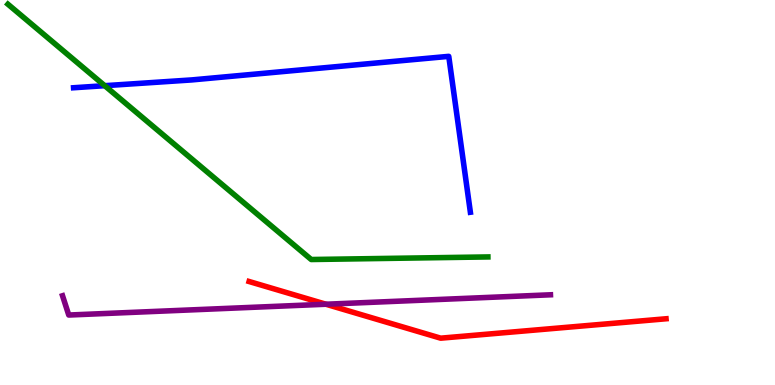[{'lines': ['blue', 'red'], 'intersections': []}, {'lines': ['green', 'red'], 'intersections': []}, {'lines': ['purple', 'red'], 'intersections': [{'x': 4.21, 'y': 2.1}]}, {'lines': ['blue', 'green'], 'intersections': [{'x': 1.35, 'y': 7.77}]}, {'lines': ['blue', 'purple'], 'intersections': []}, {'lines': ['green', 'purple'], 'intersections': []}]